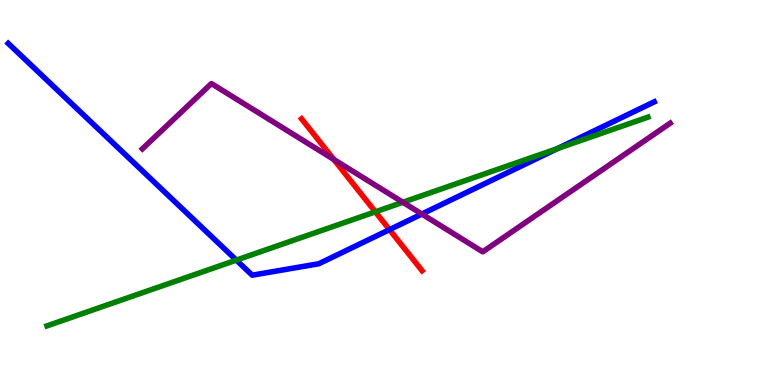[{'lines': ['blue', 'red'], 'intersections': [{'x': 5.03, 'y': 4.04}]}, {'lines': ['green', 'red'], 'intersections': [{'x': 4.84, 'y': 4.5}]}, {'lines': ['purple', 'red'], 'intersections': [{'x': 4.31, 'y': 5.86}]}, {'lines': ['blue', 'green'], 'intersections': [{'x': 3.05, 'y': 3.24}, {'x': 7.19, 'y': 6.14}]}, {'lines': ['blue', 'purple'], 'intersections': [{'x': 5.44, 'y': 4.44}]}, {'lines': ['green', 'purple'], 'intersections': [{'x': 5.2, 'y': 4.75}]}]